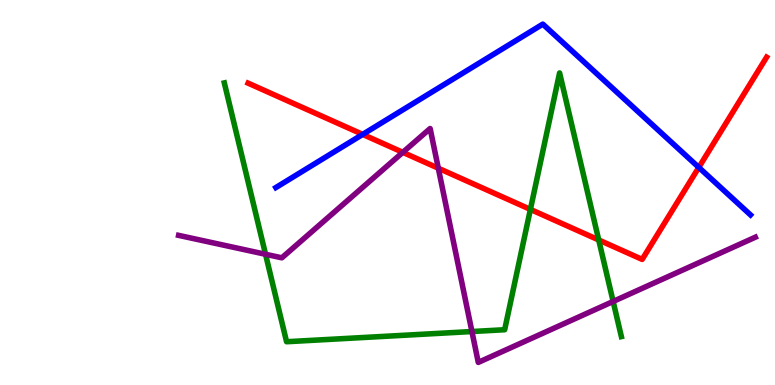[{'lines': ['blue', 'red'], 'intersections': [{'x': 4.68, 'y': 6.51}, {'x': 9.02, 'y': 5.65}]}, {'lines': ['green', 'red'], 'intersections': [{'x': 6.84, 'y': 4.56}, {'x': 7.73, 'y': 3.77}]}, {'lines': ['purple', 'red'], 'intersections': [{'x': 5.2, 'y': 6.04}, {'x': 5.66, 'y': 5.63}]}, {'lines': ['blue', 'green'], 'intersections': []}, {'lines': ['blue', 'purple'], 'intersections': []}, {'lines': ['green', 'purple'], 'intersections': [{'x': 3.43, 'y': 3.4}, {'x': 6.09, 'y': 1.39}, {'x': 7.91, 'y': 2.17}]}]